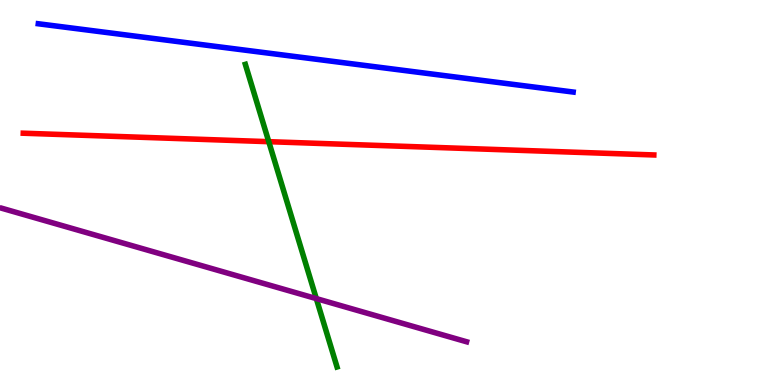[{'lines': ['blue', 'red'], 'intersections': []}, {'lines': ['green', 'red'], 'intersections': [{'x': 3.47, 'y': 6.32}]}, {'lines': ['purple', 'red'], 'intersections': []}, {'lines': ['blue', 'green'], 'intersections': []}, {'lines': ['blue', 'purple'], 'intersections': []}, {'lines': ['green', 'purple'], 'intersections': [{'x': 4.08, 'y': 2.24}]}]